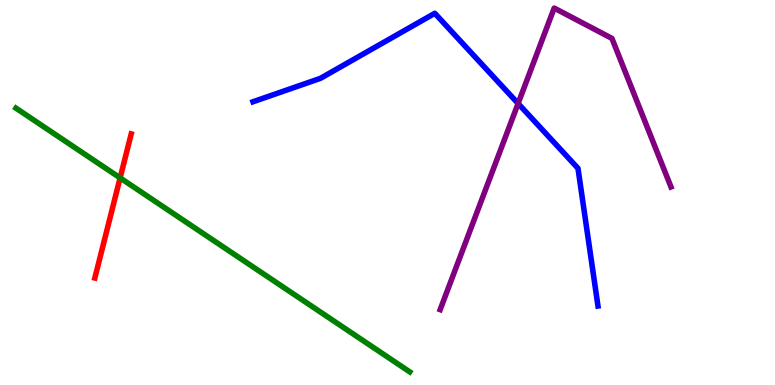[{'lines': ['blue', 'red'], 'intersections': []}, {'lines': ['green', 'red'], 'intersections': [{'x': 1.55, 'y': 5.38}]}, {'lines': ['purple', 'red'], 'intersections': []}, {'lines': ['blue', 'green'], 'intersections': []}, {'lines': ['blue', 'purple'], 'intersections': [{'x': 6.69, 'y': 7.31}]}, {'lines': ['green', 'purple'], 'intersections': []}]